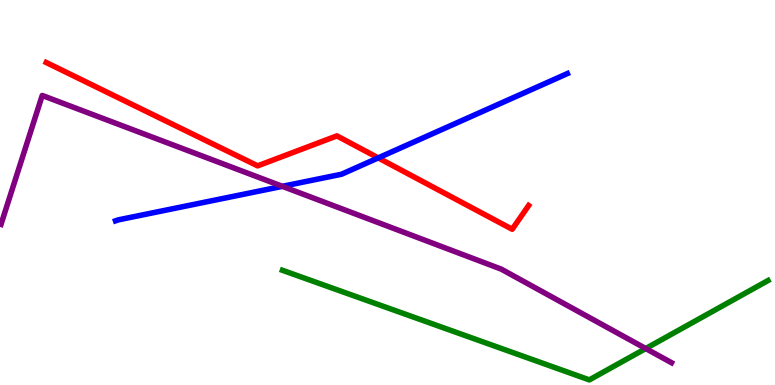[{'lines': ['blue', 'red'], 'intersections': [{'x': 4.88, 'y': 5.9}]}, {'lines': ['green', 'red'], 'intersections': []}, {'lines': ['purple', 'red'], 'intersections': []}, {'lines': ['blue', 'green'], 'intersections': []}, {'lines': ['blue', 'purple'], 'intersections': [{'x': 3.64, 'y': 5.16}]}, {'lines': ['green', 'purple'], 'intersections': [{'x': 8.33, 'y': 0.947}]}]